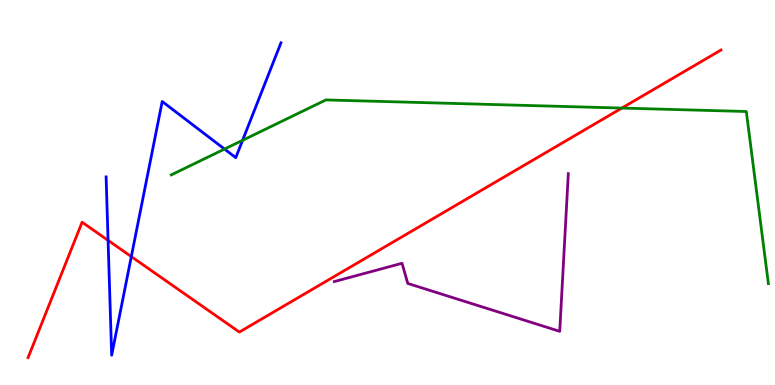[{'lines': ['blue', 'red'], 'intersections': [{'x': 1.39, 'y': 3.76}, {'x': 1.69, 'y': 3.34}]}, {'lines': ['green', 'red'], 'intersections': [{'x': 8.02, 'y': 7.19}]}, {'lines': ['purple', 'red'], 'intersections': []}, {'lines': ['blue', 'green'], 'intersections': [{'x': 2.9, 'y': 6.13}, {'x': 3.13, 'y': 6.36}]}, {'lines': ['blue', 'purple'], 'intersections': []}, {'lines': ['green', 'purple'], 'intersections': []}]